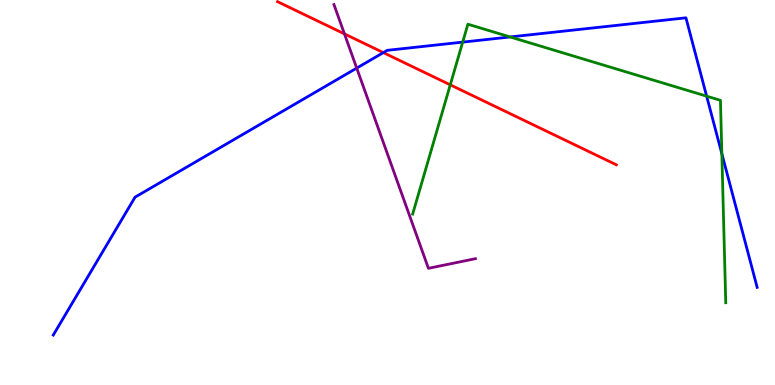[{'lines': ['blue', 'red'], 'intersections': [{'x': 4.95, 'y': 8.63}]}, {'lines': ['green', 'red'], 'intersections': [{'x': 5.81, 'y': 7.8}]}, {'lines': ['purple', 'red'], 'intersections': [{'x': 4.44, 'y': 9.12}]}, {'lines': ['blue', 'green'], 'intersections': [{'x': 5.97, 'y': 8.91}, {'x': 6.58, 'y': 9.04}, {'x': 9.12, 'y': 7.5}, {'x': 9.31, 'y': 6.01}]}, {'lines': ['blue', 'purple'], 'intersections': [{'x': 4.6, 'y': 8.23}]}, {'lines': ['green', 'purple'], 'intersections': []}]